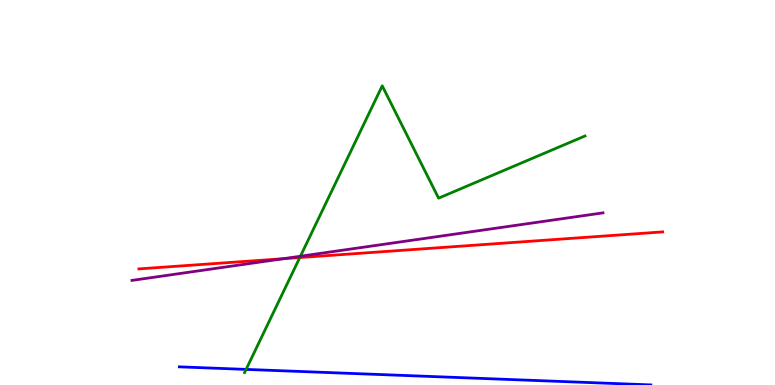[{'lines': ['blue', 'red'], 'intersections': []}, {'lines': ['green', 'red'], 'intersections': [{'x': 3.87, 'y': 3.31}]}, {'lines': ['purple', 'red'], 'intersections': [{'x': 3.65, 'y': 3.28}]}, {'lines': ['blue', 'green'], 'intersections': [{'x': 3.18, 'y': 0.405}]}, {'lines': ['blue', 'purple'], 'intersections': []}, {'lines': ['green', 'purple'], 'intersections': [{'x': 3.88, 'y': 3.34}]}]